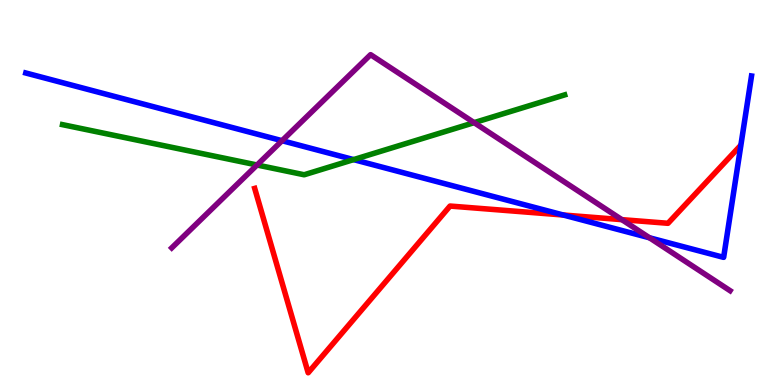[{'lines': ['blue', 'red'], 'intersections': [{'x': 7.27, 'y': 4.42}]}, {'lines': ['green', 'red'], 'intersections': []}, {'lines': ['purple', 'red'], 'intersections': [{'x': 8.02, 'y': 4.29}]}, {'lines': ['blue', 'green'], 'intersections': [{'x': 4.56, 'y': 5.85}]}, {'lines': ['blue', 'purple'], 'intersections': [{'x': 3.64, 'y': 6.35}, {'x': 8.38, 'y': 3.82}]}, {'lines': ['green', 'purple'], 'intersections': [{'x': 3.32, 'y': 5.71}, {'x': 6.12, 'y': 6.81}]}]